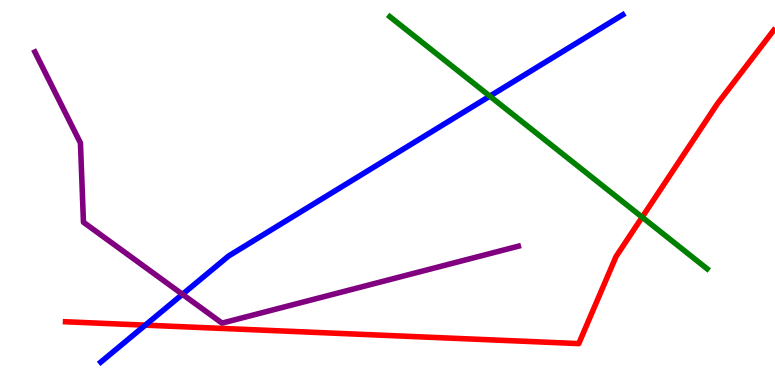[{'lines': ['blue', 'red'], 'intersections': [{'x': 1.87, 'y': 1.55}]}, {'lines': ['green', 'red'], 'intersections': [{'x': 8.29, 'y': 4.36}]}, {'lines': ['purple', 'red'], 'intersections': []}, {'lines': ['blue', 'green'], 'intersections': [{'x': 6.32, 'y': 7.5}]}, {'lines': ['blue', 'purple'], 'intersections': [{'x': 2.35, 'y': 2.36}]}, {'lines': ['green', 'purple'], 'intersections': []}]